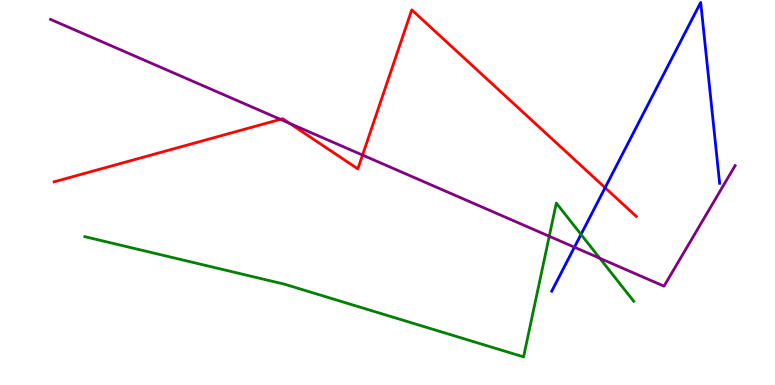[{'lines': ['blue', 'red'], 'intersections': [{'x': 7.81, 'y': 5.12}]}, {'lines': ['green', 'red'], 'intersections': []}, {'lines': ['purple', 'red'], 'intersections': [{'x': 3.62, 'y': 6.9}, {'x': 3.74, 'y': 6.8}, {'x': 4.68, 'y': 5.97}]}, {'lines': ['blue', 'green'], 'intersections': [{'x': 7.5, 'y': 3.91}]}, {'lines': ['blue', 'purple'], 'intersections': [{'x': 7.41, 'y': 3.58}]}, {'lines': ['green', 'purple'], 'intersections': [{'x': 7.09, 'y': 3.86}, {'x': 7.74, 'y': 3.29}]}]